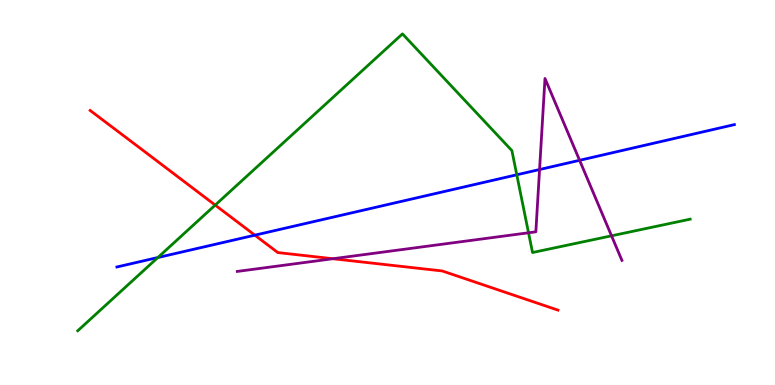[{'lines': ['blue', 'red'], 'intersections': [{'x': 3.29, 'y': 3.89}]}, {'lines': ['green', 'red'], 'intersections': [{'x': 2.78, 'y': 4.67}]}, {'lines': ['purple', 'red'], 'intersections': [{'x': 4.3, 'y': 3.28}]}, {'lines': ['blue', 'green'], 'intersections': [{'x': 2.04, 'y': 3.31}, {'x': 6.67, 'y': 5.46}]}, {'lines': ['blue', 'purple'], 'intersections': [{'x': 6.96, 'y': 5.6}, {'x': 7.48, 'y': 5.84}]}, {'lines': ['green', 'purple'], 'intersections': [{'x': 6.82, 'y': 3.95}, {'x': 7.89, 'y': 3.87}]}]